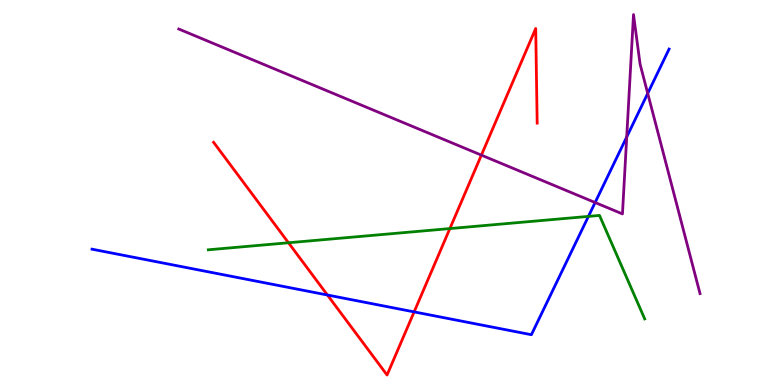[{'lines': ['blue', 'red'], 'intersections': [{'x': 4.22, 'y': 2.34}, {'x': 5.34, 'y': 1.9}]}, {'lines': ['green', 'red'], 'intersections': [{'x': 3.72, 'y': 3.69}, {'x': 5.8, 'y': 4.06}]}, {'lines': ['purple', 'red'], 'intersections': [{'x': 6.21, 'y': 5.97}]}, {'lines': ['blue', 'green'], 'intersections': [{'x': 7.59, 'y': 4.38}]}, {'lines': ['blue', 'purple'], 'intersections': [{'x': 7.68, 'y': 4.74}, {'x': 8.09, 'y': 6.44}, {'x': 8.36, 'y': 7.57}]}, {'lines': ['green', 'purple'], 'intersections': []}]